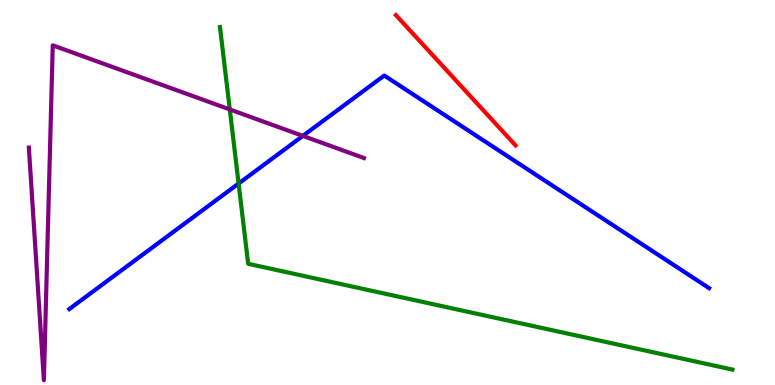[{'lines': ['blue', 'red'], 'intersections': []}, {'lines': ['green', 'red'], 'intersections': []}, {'lines': ['purple', 'red'], 'intersections': []}, {'lines': ['blue', 'green'], 'intersections': [{'x': 3.08, 'y': 5.23}]}, {'lines': ['blue', 'purple'], 'intersections': [{'x': 3.91, 'y': 6.47}]}, {'lines': ['green', 'purple'], 'intersections': [{'x': 2.96, 'y': 7.16}]}]